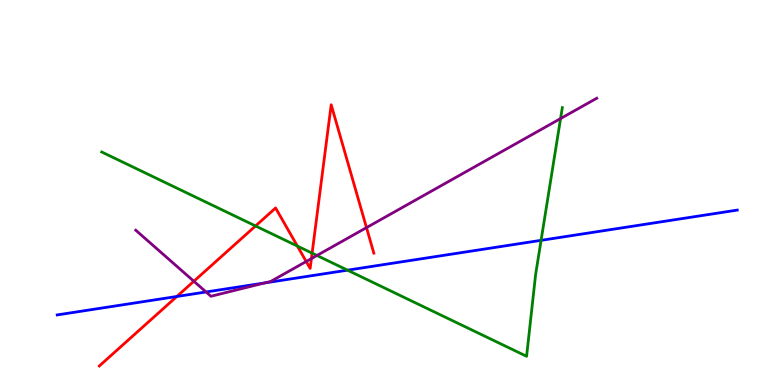[{'lines': ['blue', 'red'], 'intersections': [{'x': 2.28, 'y': 2.3}]}, {'lines': ['green', 'red'], 'intersections': [{'x': 3.3, 'y': 4.13}, {'x': 3.84, 'y': 3.61}, {'x': 4.03, 'y': 3.42}]}, {'lines': ['purple', 'red'], 'intersections': [{'x': 2.5, 'y': 2.69}, {'x': 3.95, 'y': 3.21}, {'x': 4.02, 'y': 3.28}, {'x': 4.73, 'y': 4.09}]}, {'lines': ['blue', 'green'], 'intersections': [{'x': 4.48, 'y': 2.98}, {'x': 6.98, 'y': 3.76}]}, {'lines': ['blue', 'purple'], 'intersections': [{'x': 2.66, 'y': 2.42}, {'x': 3.42, 'y': 2.65}]}, {'lines': ['green', 'purple'], 'intersections': [{'x': 4.09, 'y': 3.36}, {'x': 7.23, 'y': 6.92}]}]